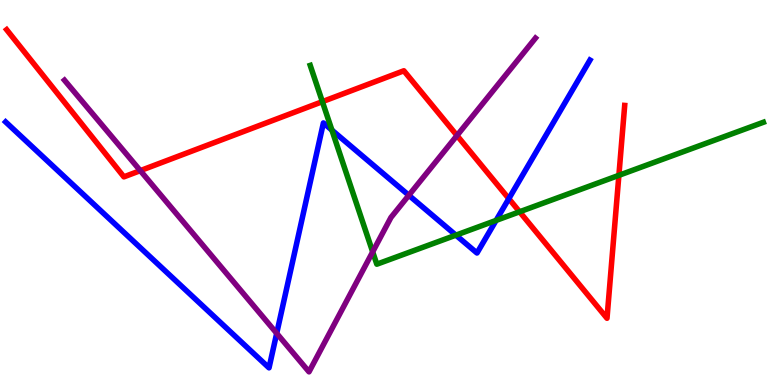[{'lines': ['blue', 'red'], 'intersections': [{'x': 6.57, 'y': 4.84}]}, {'lines': ['green', 'red'], 'intersections': [{'x': 4.16, 'y': 7.36}, {'x': 6.7, 'y': 4.5}, {'x': 7.99, 'y': 5.45}]}, {'lines': ['purple', 'red'], 'intersections': [{'x': 1.81, 'y': 5.57}, {'x': 5.9, 'y': 6.48}]}, {'lines': ['blue', 'green'], 'intersections': [{'x': 4.28, 'y': 6.62}, {'x': 5.88, 'y': 3.89}, {'x': 6.4, 'y': 4.28}]}, {'lines': ['blue', 'purple'], 'intersections': [{'x': 3.57, 'y': 1.34}, {'x': 5.28, 'y': 4.93}]}, {'lines': ['green', 'purple'], 'intersections': [{'x': 4.81, 'y': 3.46}]}]